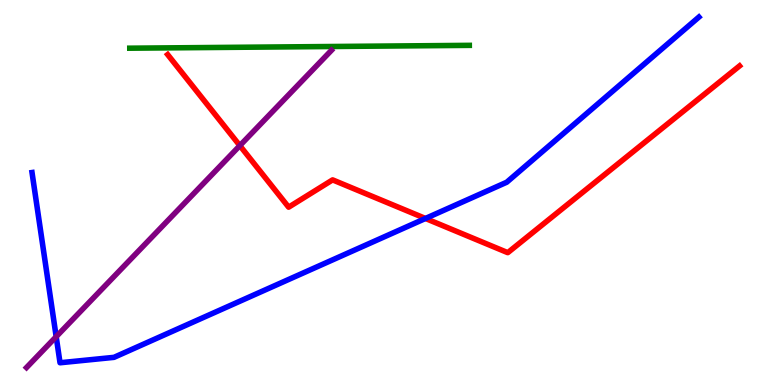[{'lines': ['blue', 'red'], 'intersections': [{'x': 5.49, 'y': 4.33}]}, {'lines': ['green', 'red'], 'intersections': []}, {'lines': ['purple', 'red'], 'intersections': [{'x': 3.09, 'y': 6.22}]}, {'lines': ['blue', 'green'], 'intersections': []}, {'lines': ['blue', 'purple'], 'intersections': [{'x': 0.725, 'y': 1.26}]}, {'lines': ['green', 'purple'], 'intersections': []}]